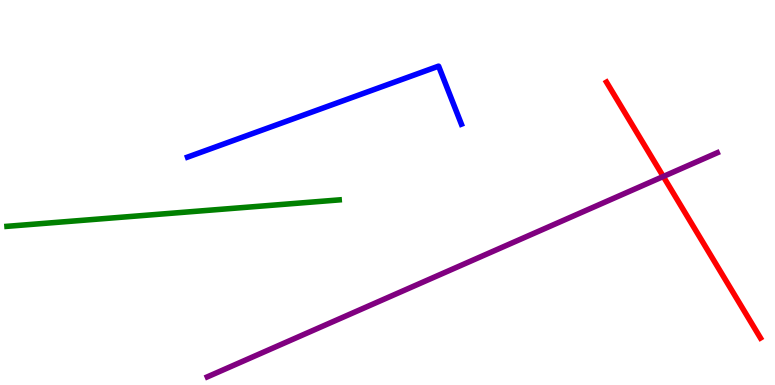[{'lines': ['blue', 'red'], 'intersections': []}, {'lines': ['green', 'red'], 'intersections': []}, {'lines': ['purple', 'red'], 'intersections': [{'x': 8.56, 'y': 5.42}]}, {'lines': ['blue', 'green'], 'intersections': []}, {'lines': ['blue', 'purple'], 'intersections': []}, {'lines': ['green', 'purple'], 'intersections': []}]